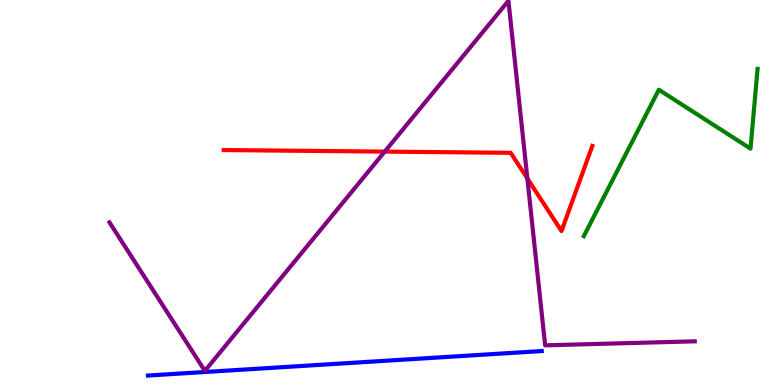[{'lines': ['blue', 'red'], 'intersections': []}, {'lines': ['green', 'red'], 'intersections': []}, {'lines': ['purple', 'red'], 'intersections': [{'x': 4.96, 'y': 6.06}, {'x': 6.8, 'y': 5.36}]}, {'lines': ['blue', 'green'], 'intersections': []}, {'lines': ['blue', 'purple'], 'intersections': []}, {'lines': ['green', 'purple'], 'intersections': []}]